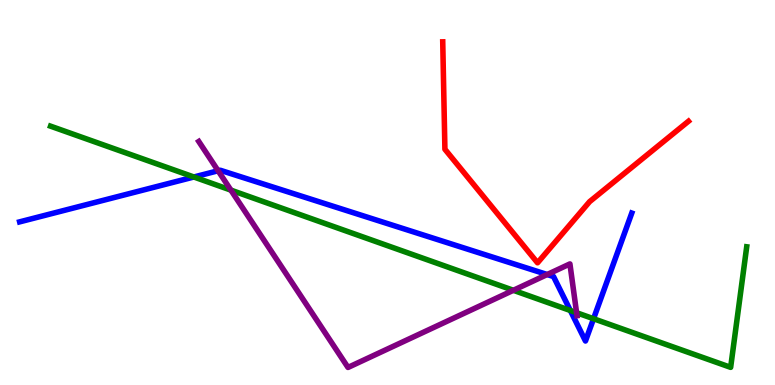[{'lines': ['blue', 'red'], 'intersections': []}, {'lines': ['green', 'red'], 'intersections': []}, {'lines': ['purple', 'red'], 'intersections': []}, {'lines': ['blue', 'green'], 'intersections': [{'x': 2.5, 'y': 5.4}, {'x': 7.36, 'y': 1.93}, {'x': 7.66, 'y': 1.72}]}, {'lines': ['blue', 'purple'], 'intersections': [{'x': 2.81, 'y': 5.56}, {'x': 7.06, 'y': 2.87}]}, {'lines': ['green', 'purple'], 'intersections': [{'x': 2.98, 'y': 5.06}, {'x': 6.62, 'y': 2.46}, {'x': 7.44, 'y': 1.88}]}]